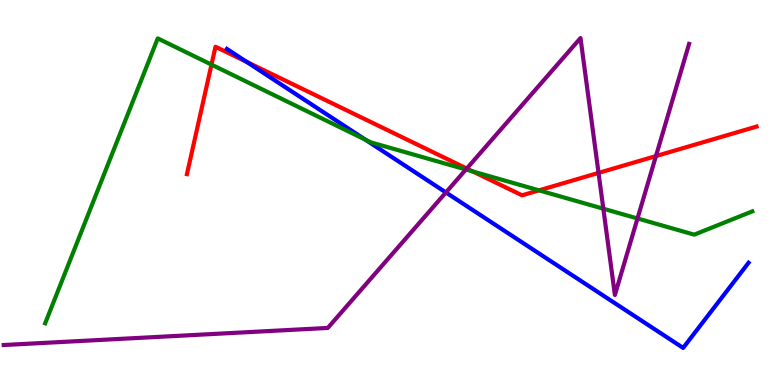[{'lines': ['blue', 'red'], 'intersections': [{'x': 3.18, 'y': 8.4}]}, {'lines': ['green', 'red'], 'intersections': [{'x': 2.73, 'y': 8.32}, {'x': 6.1, 'y': 5.55}, {'x': 6.95, 'y': 5.06}]}, {'lines': ['purple', 'red'], 'intersections': [{'x': 6.02, 'y': 5.62}, {'x': 7.72, 'y': 5.51}, {'x': 8.46, 'y': 5.95}]}, {'lines': ['blue', 'green'], 'intersections': [{'x': 4.72, 'y': 6.37}]}, {'lines': ['blue', 'purple'], 'intersections': [{'x': 5.75, 'y': 5.0}]}, {'lines': ['green', 'purple'], 'intersections': [{'x': 6.01, 'y': 5.6}, {'x': 7.78, 'y': 4.58}, {'x': 8.23, 'y': 4.33}]}]